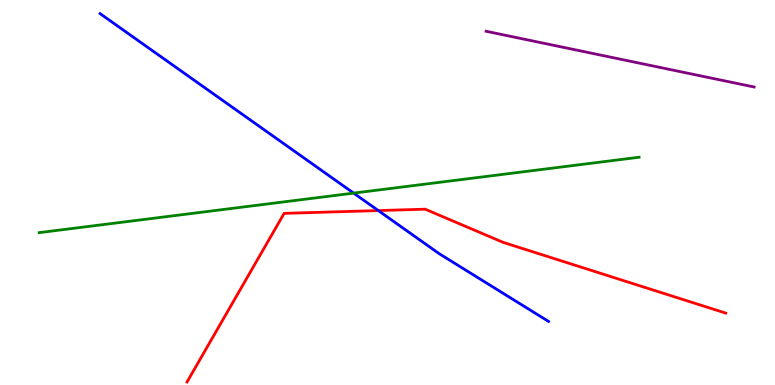[{'lines': ['blue', 'red'], 'intersections': [{'x': 4.88, 'y': 4.53}]}, {'lines': ['green', 'red'], 'intersections': []}, {'lines': ['purple', 'red'], 'intersections': []}, {'lines': ['blue', 'green'], 'intersections': [{'x': 4.56, 'y': 4.98}]}, {'lines': ['blue', 'purple'], 'intersections': []}, {'lines': ['green', 'purple'], 'intersections': []}]